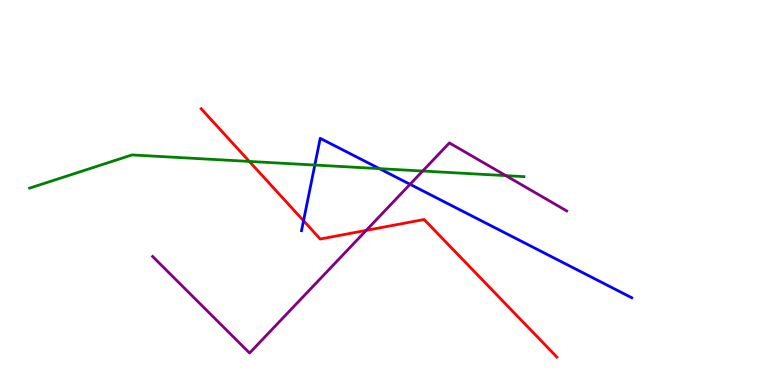[{'lines': ['blue', 'red'], 'intersections': [{'x': 3.92, 'y': 4.27}]}, {'lines': ['green', 'red'], 'intersections': [{'x': 3.22, 'y': 5.81}]}, {'lines': ['purple', 'red'], 'intersections': [{'x': 4.73, 'y': 4.02}]}, {'lines': ['blue', 'green'], 'intersections': [{'x': 4.06, 'y': 5.71}, {'x': 4.9, 'y': 5.62}]}, {'lines': ['blue', 'purple'], 'intersections': [{'x': 5.29, 'y': 5.21}]}, {'lines': ['green', 'purple'], 'intersections': [{'x': 5.45, 'y': 5.56}, {'x': 6.53, 'y': 5.44}]}]